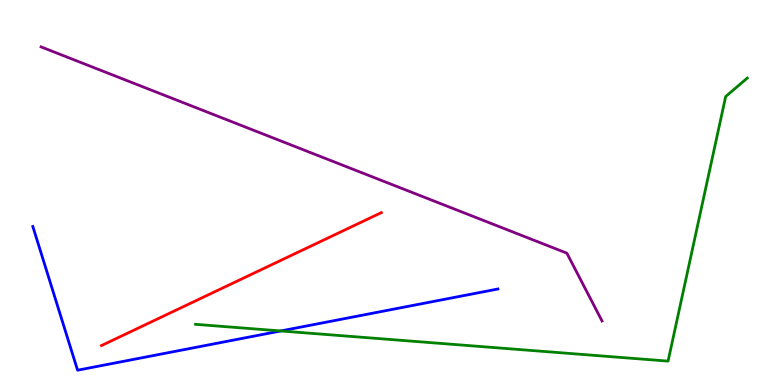[{'lines': ['blue', 'red'], 'intersections': []}, {'lines': ['green', 'red'], 'intersections': []}, {'lines': ['purple', 'red'], 'intersections': []}, {'lines': ['blue', 'green'], 'intersections': [{'x': 3.62, 'y': 1.4}]}, {'lines': ['blue', 'purple'], 'intersections': []}, {'lines': ['green', 'purple'], 'intersections': []}]